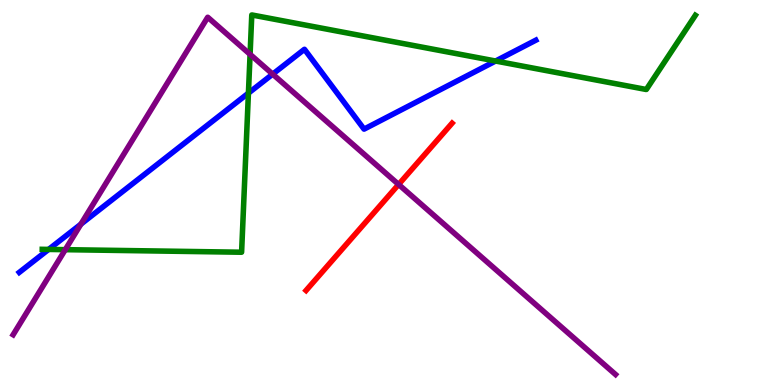[{'lines': ['blue', 'red'], 'intersections': []}, {'lines': ['green', 'red'], 'intersections': []}, {'lines': ['purple', 'red'], 'intersections': [{'x': 5.14, 'y': 5.21}]}, {'lines': ['blue', 'green'], 'intersections': [{'x': 0.627, 'y': 3.52}, {'x': 3.21, 'y': 7.58}, {'x': 6.39, 'y': 8.42}]}, {'lines': ['blue', 'purple'], 'intersections': [{'x': 1.04, 'y': 4.18}, {'x': 3.52, 'y': 8.07}]}, {'lines': ['green', 'purple'], 'intersections': [{'x': 0.842, 'y': 3.52}, {'x': 3.23, 'y': 8.59}]}]